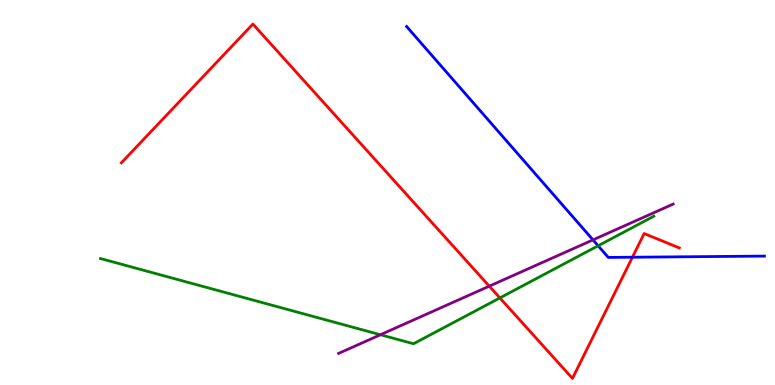[{'lines': ['blue', 'red'], 'intersections': [{'x': 8.16, 'y': 3.32}]}, {'lines': ['green', 'red'], 'intersections': [{'x': 6.45, 'y': 2.26}]}, {'lines': ['purple', 'red'], 'intersections': [{'x': 6.31, 'y': 2.57}]}, {'lines': ['blue', 'green'], 'intersections': [{'x': 7.72, 'y': 3.62}]}, {'lines': ['blue', 'purple'], 'intersections': [{'x': 7.65, 'y': 3.77}]}, {'lines': ['green', 'purple'], 'intersections': [{'x': 4.91, 'y': 1.31}]}]